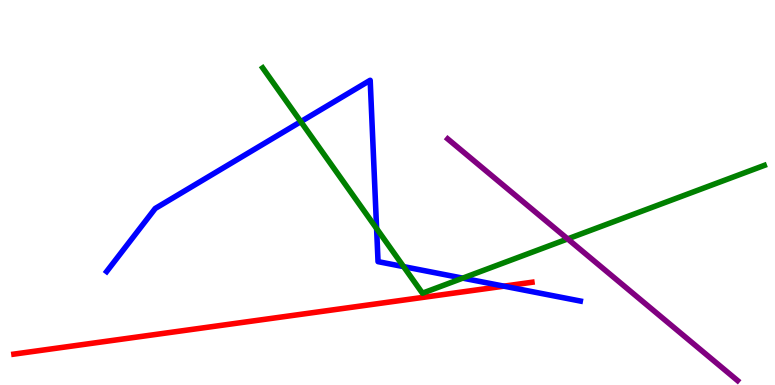[{'lines': ['blue', 'red'], 'intersections': [{'x': 6.5, 'y': 2.57}]}, {'lines': ['green', 'red'], 'intersections': []}, {'lines': ['purple', 'red'], 'intersections': []}, {'lines': ['blue', 'green'], 'intersections': [{'x': 3.88, 'y': 6.84}, {'x': 4.86, 'y': 4.06}, {'x': 5.21, 'y': 3.07}, {'x': 5.97, 'y': 2.78}]}, {'lines': ['blue', 'purple'], 'intersections': []}, {'lines': ['green', 'purple'], 'intersections': [{'x': 7.32, 'y': 3.79}]}]